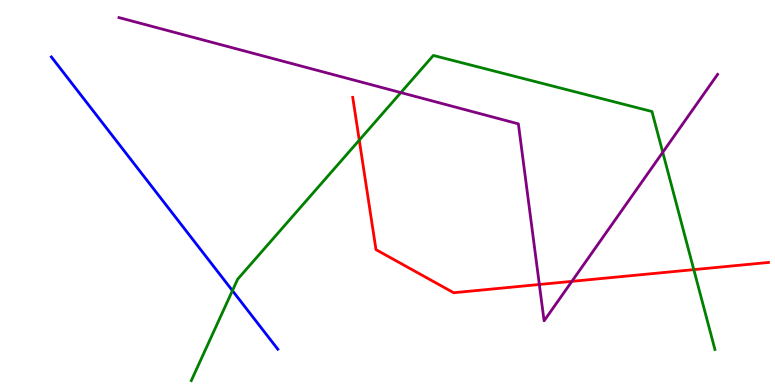[{'lines': ['blue', 'red'], 'intersections': []}, {'lines': ['green', 'red'], 'intersections': [{'x': 4.64, 'y': 6.36}, {'x': 8.95, 'y': 3.0}]}, {'lines': ['purple', 'red'], 'intersections': [{'x': 6.96, 'y': 2.61}, {'x': 7.38, 'y': 2.69}]}, {'lines': ['blue', 'green'], 'intersections': [{'x': 3.0, 'y': 2.45}]}, {'lines': ['blue', 'purple'], 'intersections': []}, {'lines': ['green', 'purple'], 'intersections': [{'x': 5.17, 'y': 7.6}, {'x': 8.55, 'y': 6.04}]}]